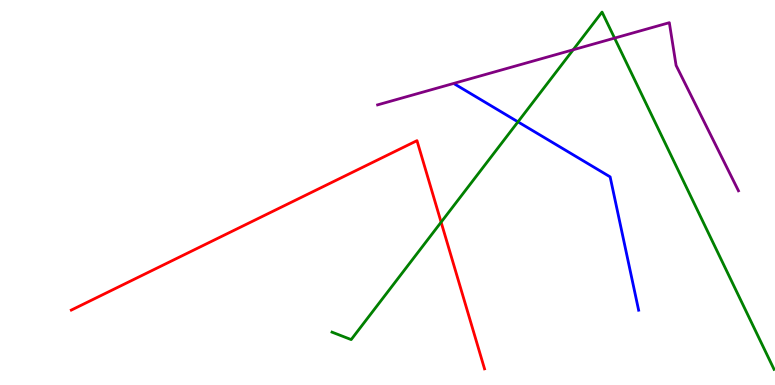[{'lines': ['blue', 'red'], 'intersections': []}, {'lines': ['green', 'red'], 'intersections': [{'x': 5.69, 'y': 4.23}]}, {'lines': ['purple', 'red'], 'intersections': []}, {'lines': ['blue', 'green'], 'intersections': [{'x': 6.68, 'y': 6.84}]}, {'lines': ['blue', 'purple'], 'intersections': []}, {'lines': ['green', 'purple'], 'intersections': [{'x': 7.4, 'y': 8.71}, {'x': 7.93, 'y': 9.01}]}]